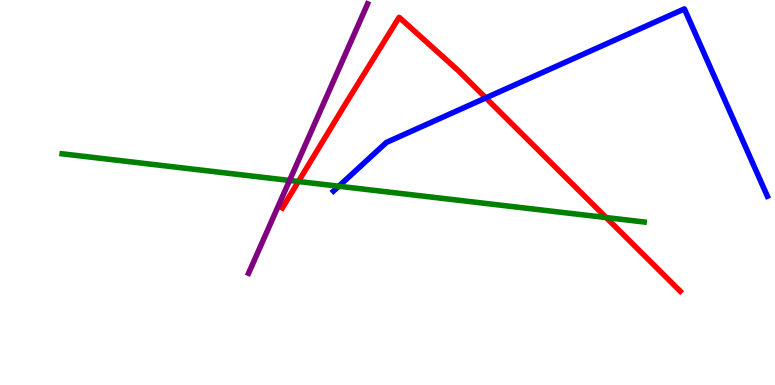[{'lines': ['blue', 'red'], 'intersections': [{'x': 6.27, 'y': 7.46}]}, {'lines': ['green', 'red'], 'intersections': [{'x': 3.85, 'y': 5.29}, {'x': 7.82, 'y': 4.35}]}, {'lines': ['purple', 'red'], 'intersections': []}, {'lines': ['blue', 'green'], 'intersections': [{'x': 4.37, 'y': 5.16}]}, {'lines': ['blue', 'purple'], 'intersections': []}, {'lines': ['green', 'purple'], 'intersections': [{'x': 3.74, 'y': 5.31}]}]